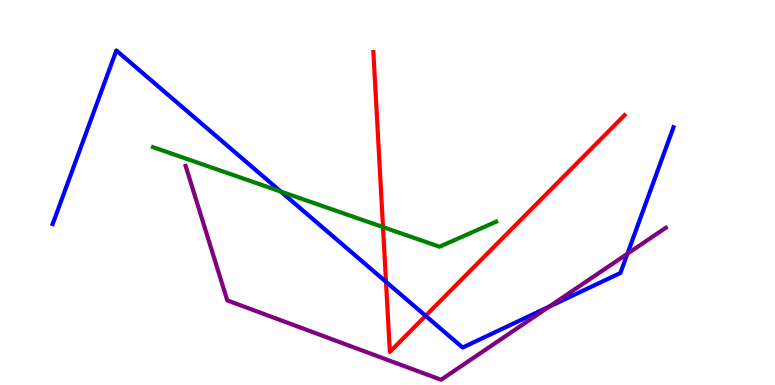[{'lines': ['blue', 'red'], 'intersections': [{'x': 4.98, 'y': 2.68}, {'x': 5.49, 'y': 1.8}]}, {'lines': ['green', 'red'], 'intersections': [{'x': 4.94, 'y': 4.1}]}, {'lines': ['purple', 'red'], 'intersections': []}, {'lines': ['blue', 'green'], 'intersections': [{'x': 3.62, 'y': 5.02}]}, {'lines': ['blue', 'purple'], 'intersections': [{'x': 7.09, 'y': 2.03}, {'x': 8.1, 'y': 3.41}]}, {'lines': ['green', 'purple'], 'intersections': []}]